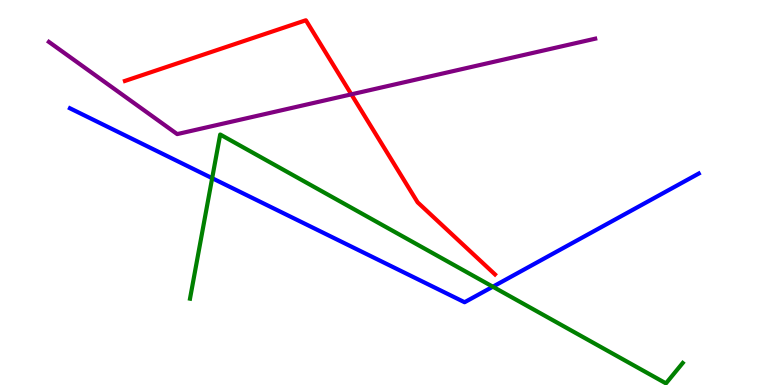[{'lines': ['blue', 'red'], 'intersections': []}, {'lines': ['green', 'red'], 'intersections': []}, {'lines': ['purple', 'red'], 'intersections': [{'x': 4.53, 'y': 7.55}]}, {'lines': ['blue', 'green'], 'intersections': [{'x': 2.74, 'y': 5.37}, {'x': 6.36, 'y': 2.55}]}, {'lines': ['blue', 'purple'], 'intersections': []}, {'lines': ['green', 'purple'], 'intersections': []}]